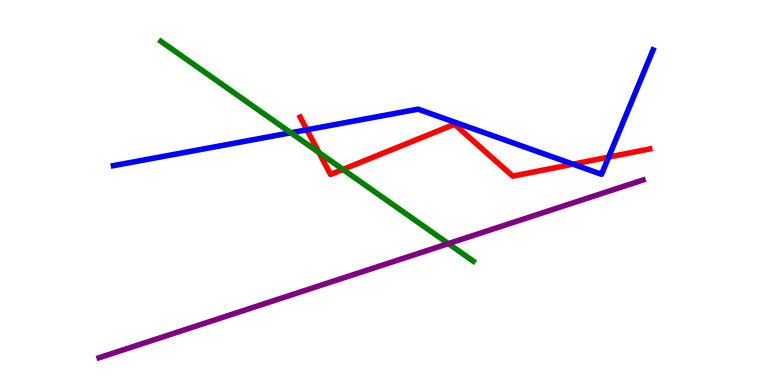[{'lines': ['blue', 'red'], 'intersections': [{'x': 3.96, 'y': 6.63}, {'x': 7.39, 'y': 5.74}, {'x': 7.85, 'y': 5.92}]}, {'lines': ['green', 'red'], 'intersections': [{'x': 4.11, 'y': 6.04}, {'x': 4.42, 'y': 5.6}]}, {'lines': ['purple', 'red'], 'intersections': []}, {'lines': ['blue', 'green'], 'intersections': [{'x': 3.75, 'y': 6.55}]}, {'lines': ['blue', 'purple'], 'intersections': []}, {'lines': ['green', 'purple'], 'intersections': [{'x': 5.79, 'y': 3.67}]}]